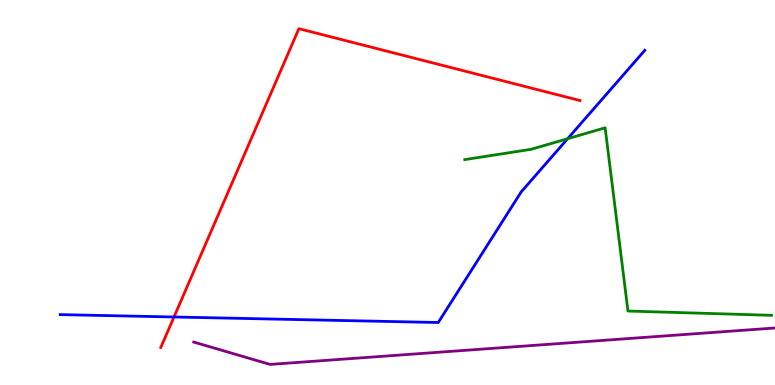[{'lines': ['blue', 'red'], 'intersections': [{'x': 2.25, 'y': 1.77}]}, {'lines': ['green', 'red'], 'intersections': []}, {'lines': ['purple', 'red'], 'intersections': []}, {'lines': ['blue', 'green'], 'intersections': [{'x': 7.32, 'y': 6.4}]}, {'lines': ['blue', 'purple'], 'intersections': []}, {'lines': ['green', 'purple'], 'intersections': []}]